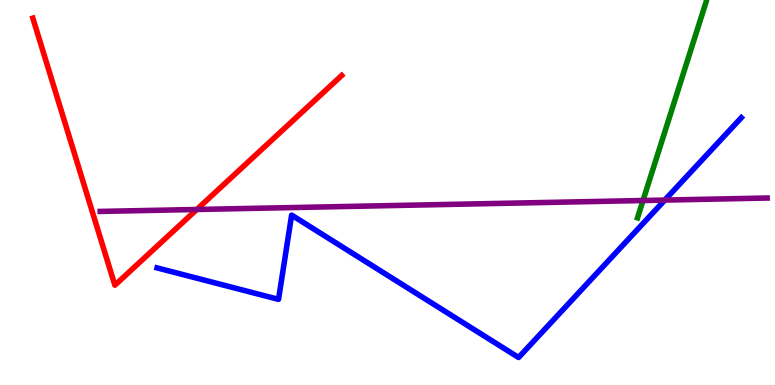[{'lines': ['blue', 'red'], 'intersections': []}, {'lines': ['green', 'red'], 'intersections': []}, {'lines': ['purple', 'red'], 'intersections': [{'x': 2.54, 'y': 4.56}]}, {'lines': ['blue', 'green'], 'intersections': []}, {'lines': ['blue', 'purple'], 'intersections': [{'x': 8.58, 'y': 4.8}]}, {'lines': ['green', 'purple'], 'intersections': [{'x': 8.3, 'y': 4.79}]}]